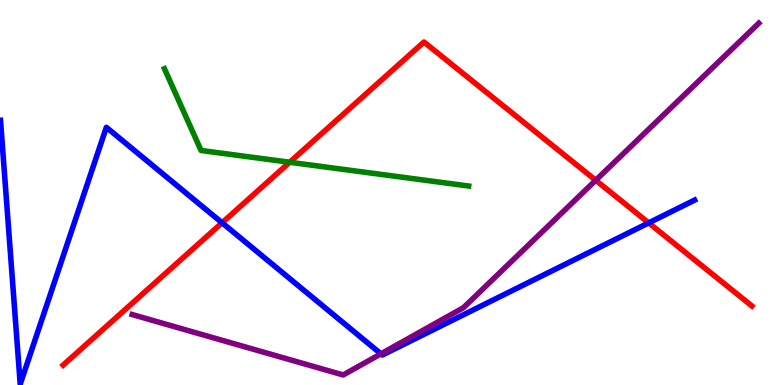[{'lines': ['blue', 'red'], 'intersections': [{'x': 2.87, 'y': 4.21}, {'x': 8.37, 'y': 4.21}]}, {'lines': ['green', 'red'], 'intersections': [{'x': 3.74, 'y': 5.79}]}, {'lines': ['purple', 'red'], 'intersections': [{'x': 7.69, 'y': 5.32}]}, {'lines': ['blue', 'green'], 'intersections': []}, {'lines': ['blue', 'purple'], 'intersections': [{'x': 4.92, 'y': 0.809}]}, {'lines': ['green', 'purple'], 'intersections': []}]